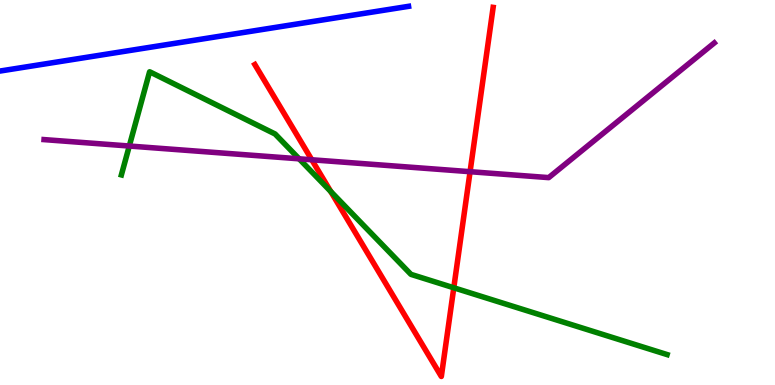[{'lines': ['blue', 'red'], 'intersections': []}, {'lines': ['green', 'red'], 'intersections': [{'x': 4.27, 'y': 5.03}, {'x': 5.86, 'y': 2.53}]}, {'lines': ['purple', 'red'], 'intersections': [{'x': 4.02, 'y': 5.85}, {'x': 6.07, 'y': 5.54}]}, {'lines': ['blue', 'green'], 'intersections': []}, {'lines': ['blue', 'purple'], 'intersections': []}, {'lines': ['green', 'purple'], 'intersections': [{'x': 1.67, 'y': 6.21}, {'x': 3.86, 'y': 5.87}]}]